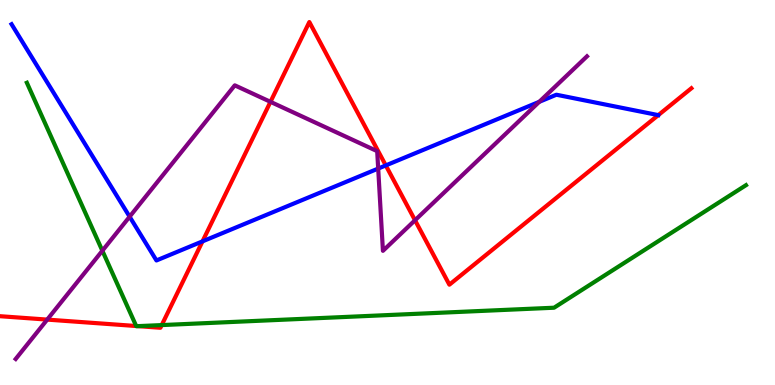[{'lines': ['blue', 'red'], 'intersections': [{'x': 2.61, 'y': 3.73}, {'x': 4.98, 'y': 5.7}]}, {'lines': ['green', 'red'], 'intersections': [{'x': 1.76, 'y': 1.53}, {'x': 1.78, 'y': 1.53}, {'x': 2.09, 'y': 1.56}]}, {'lines': ['purple', 'red'], 'intersections': [{'x': 0.609, 'y': 1.7}, {'x': 3.49, 'y': 7.35}, {'x': 5.36, 'y': 4.28}]}, {'lines': ['blue', 'green'], 'intersections': []}, {'lines': ['blue', 'purple'], 'intersections': [{'x': 1.67, 'y': 4.37}, {'x': 4.88, 'y': 5.62}, {'x': 6.96, 'y': 7.36}]}, {'lines': ['green', 'purple'], 'intersections': [{'x': 1.32, 'y': 3.49}]}]